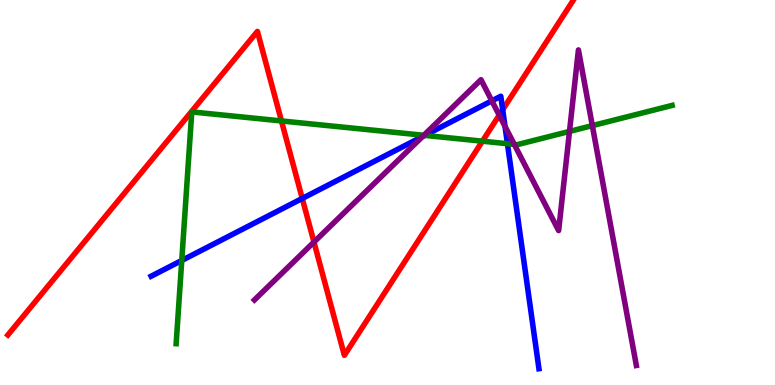[{'lines': ['blue', 'red'], 'intersections': [{'x': 3.9, 'y': 4.85}, {'x': 6.49, 'y': 7.15}]}, {'lines': ['green', 'red'], 'intersections': [{'x': 3.63, 'y': 6.86}, {'x': 6.22, 'y': 6.33}]}, {'lines': ['purple', 'red'], 'intersections': [{'x': 4.05, 'y': 3.71}, {'x': 6.44, 'y': 7.01}]}, {'lines': ['blue', 'green'], 'intersections': [{'x': 2.35, 'y': 3.23}, {'x': 5.48, 'y': 6.48}, {'x': 6.55, 'y': 6.27}]}, {'lines': ['blue', 'purple'], 'intersections': [{'x': 5.45, 'y': 6.45}, {'x': 6.35, 'y': 7.38}, {'x': 6.52, 'y': 6.72}]}, {'lines': ['green', 'purple'], 'intersections': [{'x': 5.47, 'y': 6.49}, {'x': 6.64, 'y': 6.25}, {'x': 7.35, 'y': 6.59}, {'x': 7.64, 'y': 6.74}]}]